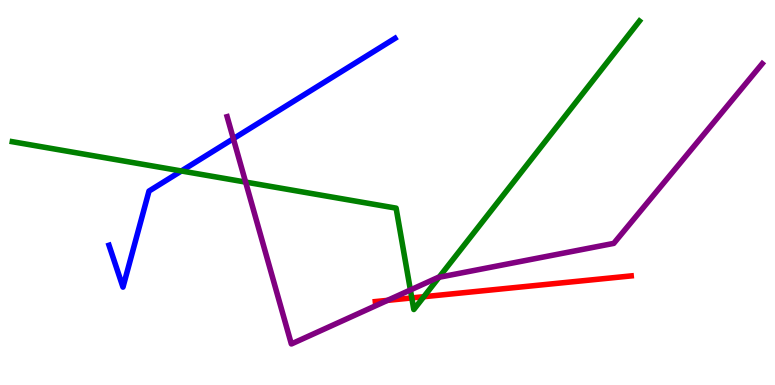[{'lines': ['blue', 'red'], 'intersections': []}, {'lines': ['green', 'red'], 'intersections': [{'x': 5.31, 'y': 2.26}, {'x': 5.47, 'y': 2.29}]}, {'lines': ['purple', 'red'], 'intersections': [{'x': 5.0, 'y': 2.2}]}, {'lines': ['blue', 'green'], 'intersections': [{'x': 2.34, 'y': 5.56}]}, {'lines': ['blue', 'purple'], 'intersections': [{'x': 3.01, 'y': 6.4}]}, {'lines': ['green', 'purple'], 'intersections': [{'x': 3.17, 'y': 5.27}, {'x': 5.3, 'y': 2.47}, {'x': 5.66, 'y': 2.8}]}]